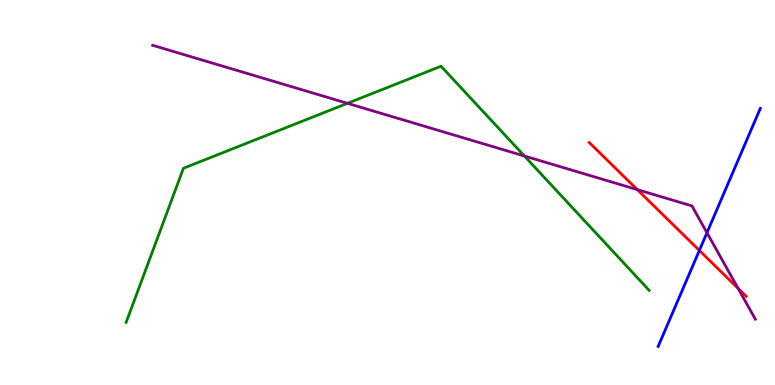[{'lines': ['blue', 'red'], 'intersections': [{'x': 9.02, 'y': 3.5}]}, {'lines': ['green', 'red'], 'intersections': []}, {'lines': ['purple', 'red'], 'intersections': [{'x': 8.22, 'y': 5.07}, {'x': 9.52, 'y': 2.51}]}, {'lines': ['blue', 'green'], 'intersections': []}, {'lines': ['blue', 'purple'], 'intersections': [{'x': 9.12, 'y': 3.95}]}, {'lines': ['green', 'purple'], 'intersections': [{'x': 4.48, 'y': 7.32}, {'x': 6.77, 'y': 5.95}]}]